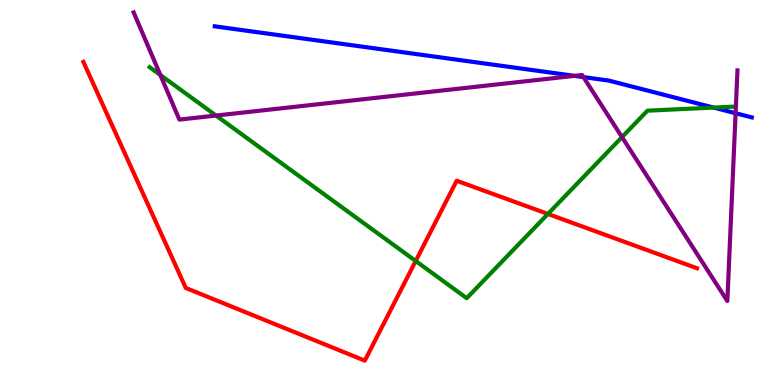[{'lines': ['blue', 'red'], 'intersections': []}, {'lines': ['green', 'red'], 'intersections': [{'x': 5.36, 'y': 3.22}, {'x': 7.07, 'y': 4.44}]}, {'lines': ['purple', 'red'], 'intersections': []}, {'lines': ['blue', 'green'], 'intersections': [{'x': 9.21, 'y': 7.21}]}, {'lines': ['blue', 'purple'], 'intersections': [{'x': 7.41, 'y': 8.03}, {'x': 7.53, 'y': 8.0}, {'x': 9.49, 'y': 7.06}]}, {'lines': ['green', 'purple'], 'intersections': [{'x': 2.07, 'y': 8.05}, {'x': 2.79, 'y': 7.0}, {'x': 8.03, 'y': 6.44}]}]